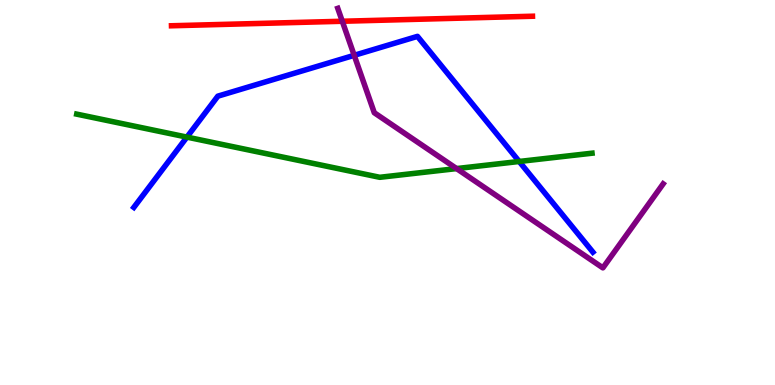[{'lines': ['blue', 'red'], 'intersections': []}, {'lines': ['green', 'red'], 'intersections': []}, {'lines': ['purple', 'red'], 'intersections': [{'x': 4.42, 'y': 9.45}]}, {'lines': ['blue', 'green'], 'intersections': [{'x': 2.41, 'y': 6.44}, {'x': 6.7, 'y': 5.81}]}, {'lines': ['blue', 'purple'], 'intersections': [{'x': 4.57, 'y': 8.56}]}, {'lines': ['green', 'purple'], 'intersections': [{'x': 5.89, 'y': 5.62}]}]